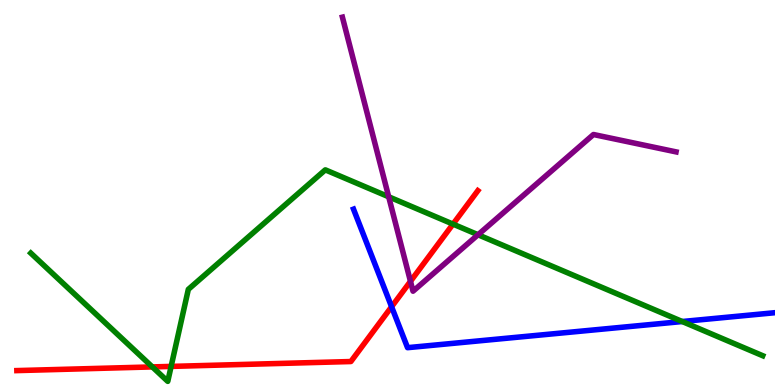[{'lines': ['blue', 'red'], 'intersections': [{'x': 5.05, 'y': 2.03}]}, {'lines': ['green', 'red'], 'intersections': [{'x': 1.97, 'y': 0.47}, {'x': 2.21, 'y': 0.483}, {'x': 5.85, 'y': 4.18}]}, {'lines': ['purple', 'red'], 'intersections': [{'x': 5.3, 'y': 2.69}]}, {'lines': ['blue', 'green'], 'intersections': [{'x': 8.8, 'y': 1.65}]}, {'lines': ['blue', 'purple'], 'intersections': []}, {'lines': ['green', 'purple'], 'intersections': [{'x': 5.02, 'y': 4.89}, {'x': 6.17, 'y': 3.9}]}]